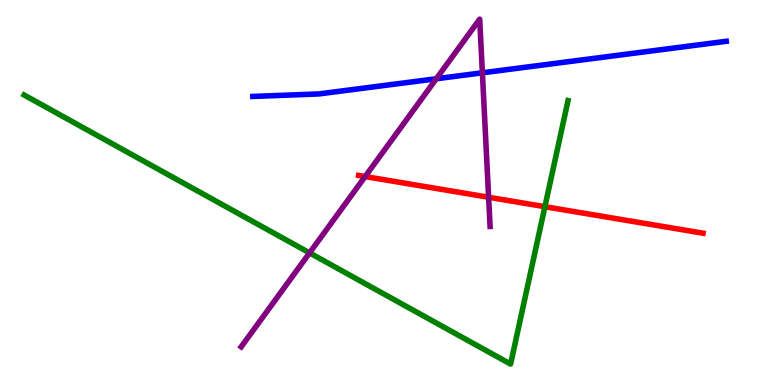[{'lines': ['blue', 'red'], 'intersections': []}, {'lines': ['green', 'red'], 'intersections': [{'x': 7.03, 'y': 4.63}]}, {'lines': ['purple', 'red'], 'intersections': [{'x': 4.71, 'y': 5.41}, {'x': 6.3, 'y': 4.88}]}, {'lines': ['blue', 'green'], 'intersections': []}, {'lines': ['blue', 'purple'], 'intersections': [{'x': 5.63, 'y': 7.95}, {'x': 6.22, 'y': 8.11}]}, {'lines': ['green', 'purple'], 'intersections': [{'x': 3.99, 'y': 3.43}]}]